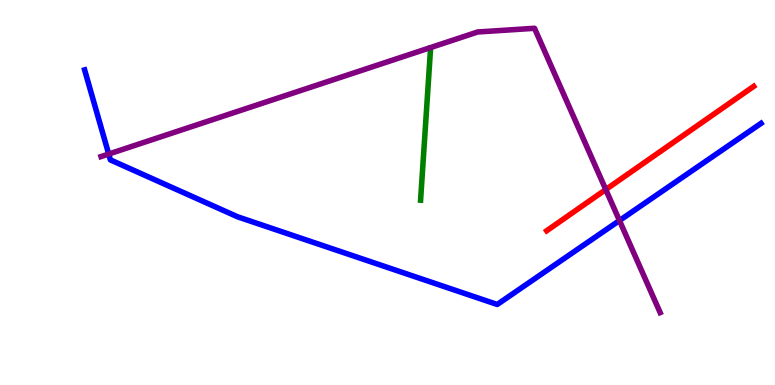[{'lines': ['blue', 'red'], 'intersections': []}, {'lines': ['green', 'red'], 'intersections': []}, {'lines': ['purple', 'red'], 'intersections': [{'x': 7.82, 'y': 5.08}]}, {'lines': ['blue', 'green'], 'intersections': []}, {'lines': ['blue', 'purple'], 'intersections': [{'x': 1.4, 'y': 6.0}, {'x': 7.99, 'y': 4.27}]}, {'lines': ['green', 'purple'], 'intersections': []}]